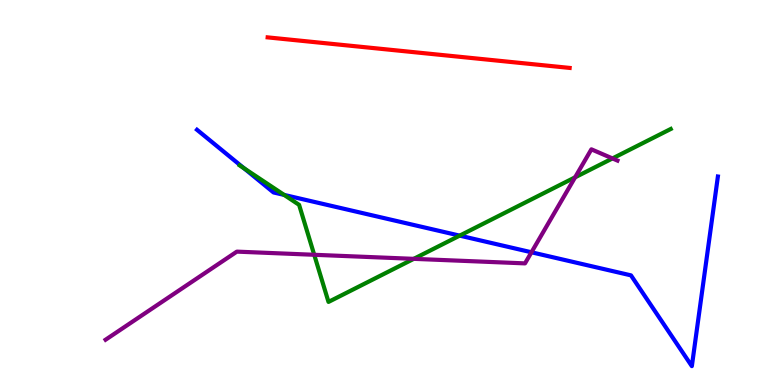[{'lines': ['blue', 'red'], 'intersections': []}, {'lines': ['green', 'red'], 'intersections': []}, {'lines': ['purple', 'red'], 'intersections': []}, {'lines': ['blue', 'green'], 'intersections': [{'x': 3.15, 'y': 5.63}, {'x': 3.67, 'y': 4.94}, {'x': 5.93, 'y': 3.88}]}, {'lines': ['blue', 'purple'], 'intersections': [{'x': 6.86, 'y': 3.45}]}, {'lines': ['green', 'purple'], 'intersections': [{'x': 4.05, 'y': 3.38}, {'x': 5.34, 'y': 3.28}, {'x': 7.42, 'y': 5.39}, {'x': 7.9, 'y': 5.88}]}]